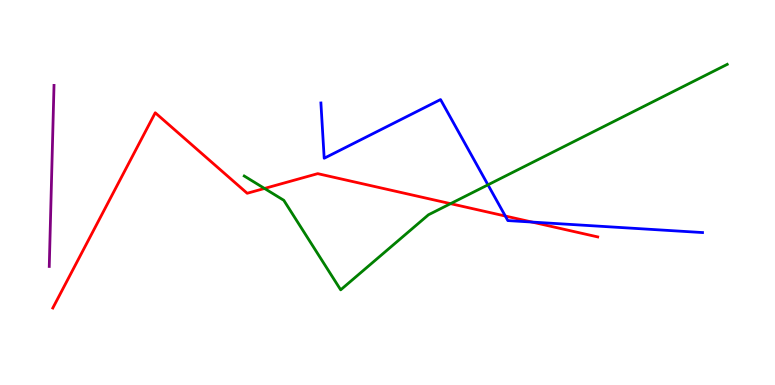[{'lines': ['blue', 'red'], 'intersections': [{'x': 6.52, 'y': 4.39}, {'x': 6.86, 'y': 4.23}]}, {'lines': ['green', 'red'], 'intersections': [{'x': 3.41, 'y': 5.11}, {'x': 5.81, 'y': 4.71}]}, {'lines': ['purple', 'red'], 'intersections': []}, {'lines': ['blue', 'green'], 'intersections': [{'x': 6.3, 'y': 5.2}]}, {'lines': ['blue', 'purple'], 'intersections': []}, {'lines': ['green', 'purple'], 'intersections': []}]